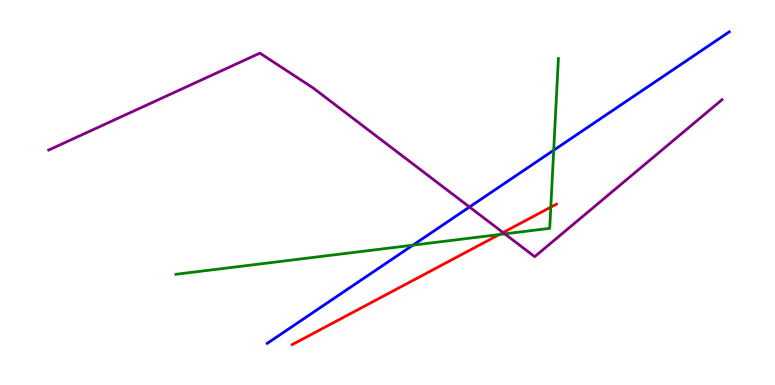[{'lines': ['blue', 'red'], 'intersections': []}, {'lines': ['green', 'red'], 'intersections': [{'x': 6.44, 'y': 3.91}, {'x': 7.11, 'y': 4.62}]}, {'lines': ['purple', 'red'], 'intersections': [{'x': 6.49, 'y': 3.96}]}, {'lines': ['blue', 'green'], 'intersections': [{'x': 5.33, 'y': 3.63}, {'x': 7.14, 'y': 6.1}]}, {'lines': ['blue', 'purple'], 'intersections': [{'x': 6.06, 'y': 4.62}]}, {'lines': ['green', 'purple'], 'intersections': [{'x': 6.51, 'y': 3.93}]}]